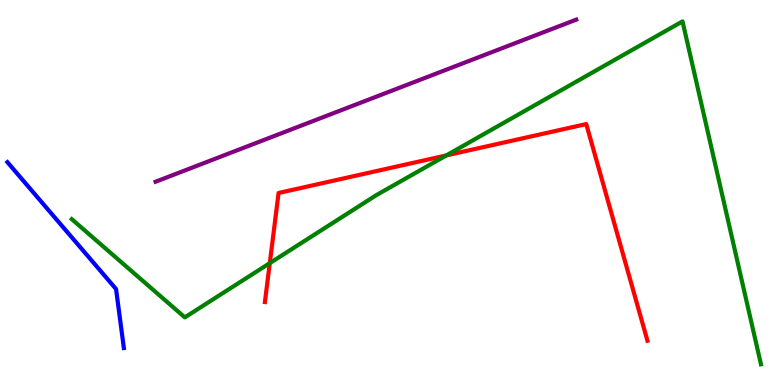[{'lines': ['blue', 'red'], 'intersections': []}, {'lines': ['green', 'red'], 'intersections': [{'x': 3.48, 'y': 3.17}, {'x': 5.76, 'y': 5.96}]}, {'lines': ['purple', 'red'], 'intersections': []}, {'lines': ['blue', 'green'], 'intersections': []}, {'lines': ['blue', 'purple'], 'intersections': []}, {'lines': ['green', 'purple'], 'intersections': []}]